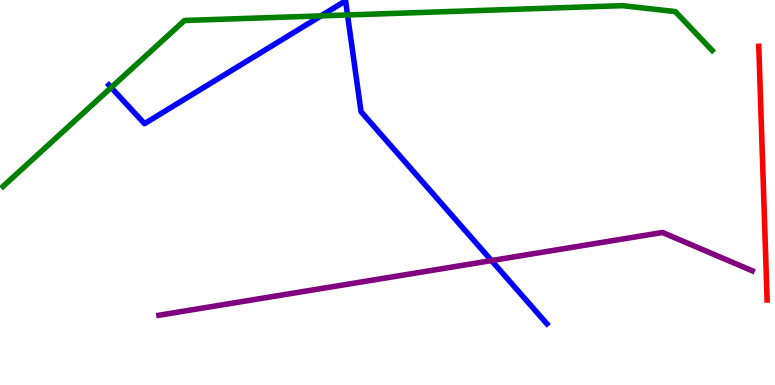[{'lines': ['blue', 'red'], 'intersections': []}, {'lines': ['green', 'red'], 'intersections': []}, {'lines': ['purple', 'red'], 'intersections': []}, {'lines': ['blue', 'green'], 'intersections': [{'x': 1.43, 'y': 7.73}, {'x': 4.14, 'y': 9.59}, {'x': 4.48, 'y': 9.61}]}, {'lines': ['blue', 'purple'], 'intersections': [{'x': 6.34, 'y': 3.23}]}, {'lines': ['green', 'purple'], 'intersections': []}]